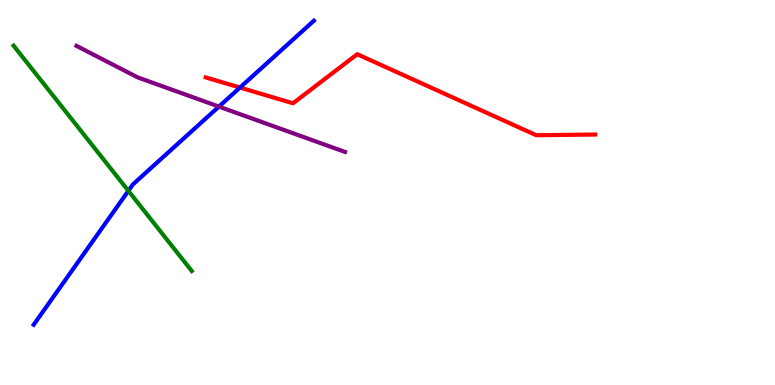[{'lines': ['blue', 'red'], 'intersections': [{'x': 3.1, 'y': 7.73}]}, {'lines': ['green', 'red'], 'intersections': []}, {'lines': ['purple', 'red'], 'intersections': []}, {'lines': ['blue', 'green'], 'intersections': [{'x': 1.66, 'y': 5.04}]}, {'lines': ['blue', 'purple'], 'intersections': [{'x': 2.82, 'y': 7.23}]}, {'lines': ['green', 'purple'], 'intersections': []}]